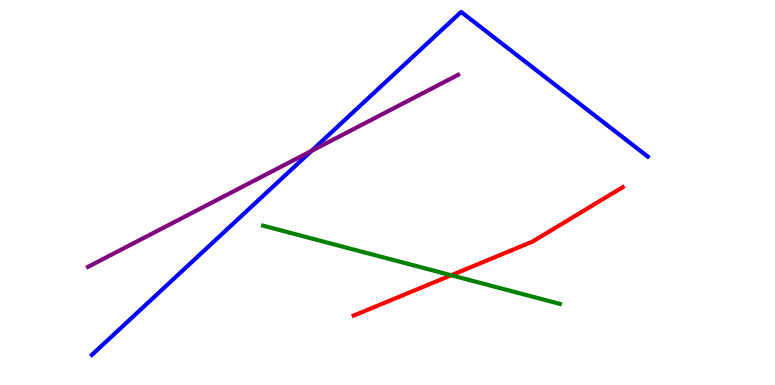[{'lines': ['blue', 'red'], 'intersections': []}, {'lines': ['green', 'red'], 'intersections': [{'x': 5.82, 'y': 2.85}]}, {'lines': ['purple', 'red'], 'intersections': []}, {'lines': ['blue', 'green'], 'intersections': []}, {'lines': ['blue', 'purple'], 'intersections': [{'x': 4.02, 'y': 6.08}]}, {'lines': ['green', 'purple'], 'intersections': []}]